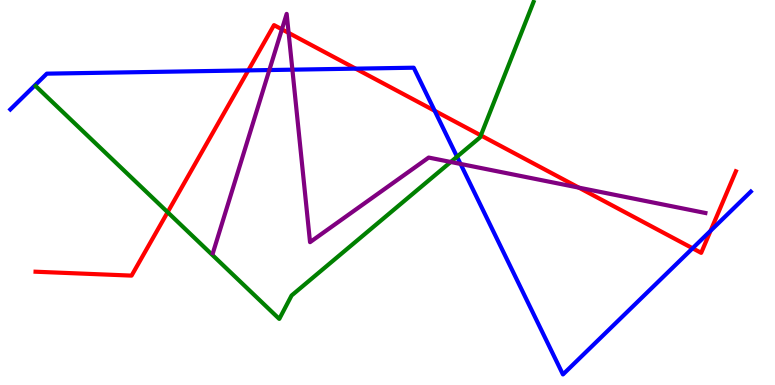[{'lines': ['blue', 'red'], 'intersections': [{'x': 3.2, 'y': 8.17}, {'x': 4.59, 'y': 8.22}, {'x': 5.61, 'y': 7.12}, {'x': 8.94, 'y': 3.55}, {'x': 9.17, 'y': 4.01}]}, {'lines': ['green', 'red'], 'intersections': [{'x': 2.16, 'y': 4.49}, {'x': 6.2, 'y': 6.48}]}, {'lines': ['purple', 'red'], 'intersections': [{'x': 3.64, 'y': 9.24}, {'x': 3.72, 'y': 9.15}, {'x': 7.47, 'y': 5.13}]}, {'lines': ['blue', 'green'], 'intersections': [{'x': 5.9, 'y': 5.93}]}, {'lines': ['blue', 'purple'], 'intersections': [{'x': 3.48, 'y': 8.18}, {'x': 3.77, 'y': 8.19}, {'x': 5.94, 'y': 5.74}]}, {'lines': ['green', 'purple'], 'intersections': [{'x': 5.82, 'y': 5.79}]}]